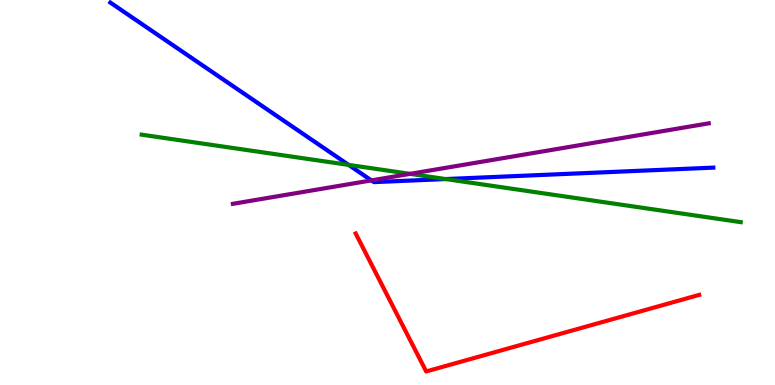[{'lines': ['blue', 'red'], 'intersections': []}, {'lines': ['green', 'red'], 'intersections': []}, {'lines': ['purple', 'red'], 'intersections': []}, {'lines': ['blue', 'green'], 'intersections': [{'x': 4.5, 'y': 5.72}, {'x': 5.75, 'y': 5.35}]}, {'lines': ['blue', 'purple'], 'intersections': [{'x': 4.79, 'y': 5.31}]}, {'lines': ['green', 'purple'], 'intersections': [{'x': 5.29, 'y': 5.48}]}]